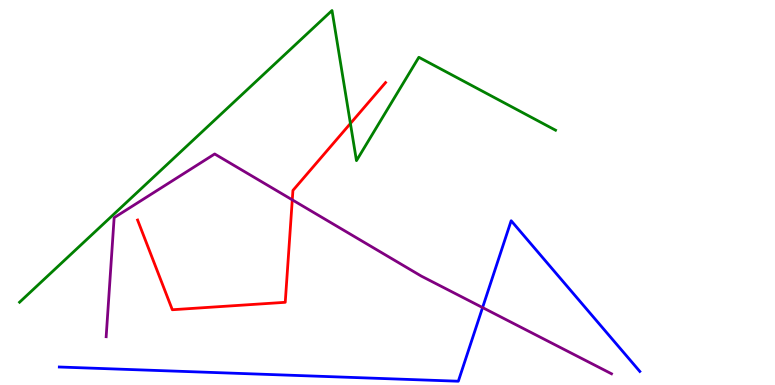[{'lines': ['blue', 'red'], 'intersections': []}, {'lines': ['green', 'red'], 'intersections': [{'x': 4.52, 'y': 6.79}]}, {'lines': ['purple', 'red'], 'intersections': [{'x': 3.77, 'y': 4.81}]}, {'lines': ['blue', 'green'], 'intersections': []}, {'lines': ['blue', 'purple'], 'intersections': [{'x': 6.23, 'y': 2.01}]}, {'lines': ['green', 'purple'], 'intersections': []}]